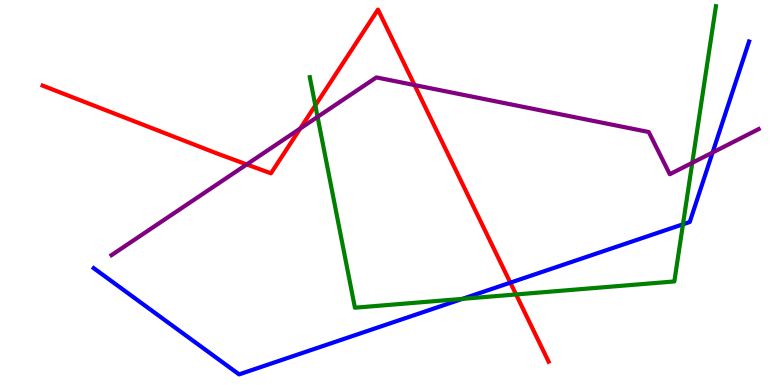[{'lines': ['blue', 'red'], 'intersections': [{'x': 6.58, 'y': 2.66}]}, {'lines': ['green', 'red'], 'intersections': [{'x': 4.07, 'y': 7.26}, {'x': 6.66, 'y': 2.35}]}, {'lines': ['purple', 'red'], 'intersections': [{'x': 3.18, 'y': 5.73}, {'x': 3.87, 'y': 6.66}, {'x': 5.35, 'y': 7.79}]}, {'lines': ['blue', 'green'], 'intersections': [{'x': 5.97, 'y': 2.24}, {'x': 8.81, 'y': 4.17}]}, {'lines': ['blue', 'purple'], 'intersections': [{'x': 9.19, 'y': 6.04}]}, {'lines': ['green', 'purple'], 'intersections': [{'x': 4.1, 'y': 6.96}, {'x': 8.93, 'y': 5.77}]}]